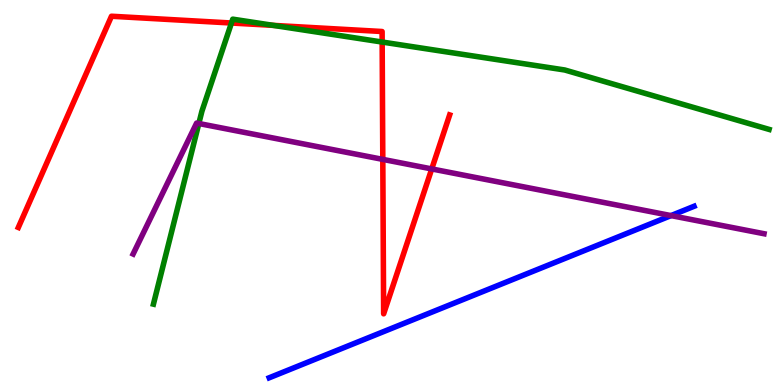[{'lines': ['blue', 'red'], 'intersections': []}, {'lines': ['green', 'red'], 'intersections': [{'x': 2.99, 'y': 9.4}, {'x': 3.53, 'y': 9.34}, {'x': 4.93, 'y': 8.91}]}, {'lines': ['purple', 'red'], 'intersections': [{'x': 4.94, 'y': 5.86}, {'x': 5.57, 'y': 5.61}]}, {'lines': ['blue', 'green'], 'intersections': []}, {'lines': ['blue', 'purple'], 'intersections': [{'x': 8.66, 'y': 4.4}]}, {'lines': ['green', 'purple'], 'intersections': [{'x': 2.57, 'y': 6.79}]}]